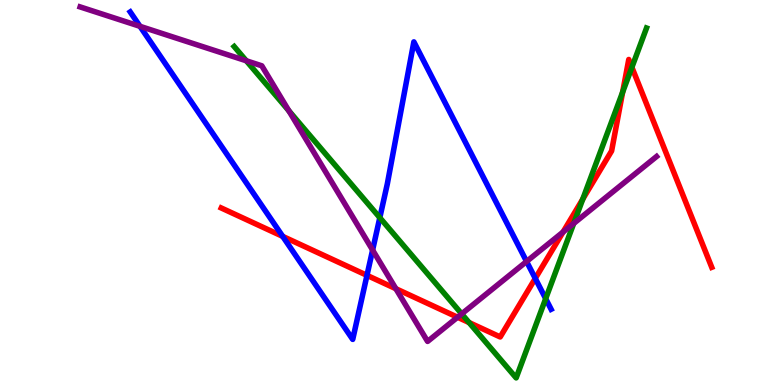[{'lines': ['blue', 'red'], 'intersections': [{'x': 3.65, 'y': 3.86}, {'x': 4.74, 'y': 2.85}, {'x': 6.91, 'y': 2.77}]}, {'lines': ['green', 'red'], 'intersections': [{'x': 6.05, 'y': 1.62}, {'x': 7.52, 'y': 4.83}, {'x': 8.03, 'y': 7.61}, {'x': 8.15, 'y': 8.25}]}, {'lines': ['purple', 'red'], 'intersections': [{'x': 5.11, 'y': 2.5}, {'x': 5.9, 'y': 1.76}, {'x': 7.27, 'y': 3.97}]}, {'lines': ['blue', 'green'], 'intersections': [{'x': 4.9, 'y': 4.35}, {'x': 7.04, 'y': 2.24}]}, {'lines': ['blue', 'purple'], 'intersections': [{'x': 1.81, 'y': 9.32}, {'x': 4.81, 'y': 3.51}, {'x': 6.79, 'y': 3.21}]}, {'lines': ['green', 'purple'], 'intersections': [{'x': 3.18, 'y': 8.42}, {'x': 3.73, 'y': 7.12}, {'x': 5.96, 'y': 1.85}, {'x': 7.4, 'y': 4.2}]}]